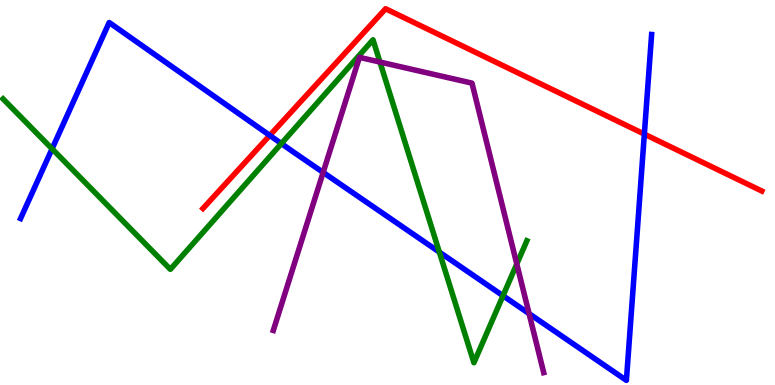[{'lines': ['blue', 'red'], 'intersections': [{'x': 3.48, 'y': 6.48}, {'x': 8.31, 'y': 6.52}]}, {'lines': ['green', 'red'], 'intersections': []}, {'lines': ['purple', 'red'], 'intersections': []}, {'lines': ['blue', 'green'], 'intersections': [{'x': 0.672, 'y': 6.13}, {'x': 3.63, 'y': 6.27}, {'x': 5.67, 'y': 3.45}, {'x': 6.49, 'y': 2.32}]}, {'lines': ['blue', 'purple'], 'intersections': [{'x': 4.17, 'y': 5.52}, {'x': 6.83, 'y': 1.85}]}, {'lines': ['green', 'purple'], 'intersections': [{'x': 4.9, 'y': 8.39}, {'x': 6.67, 'y': 3.14}]}]